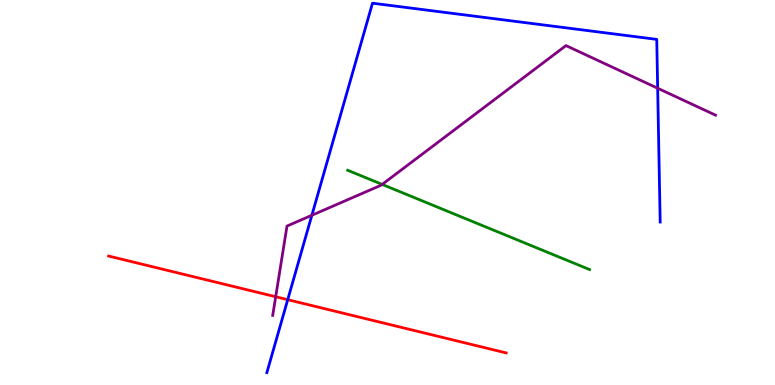[{'lines': ['blue', 'red'], 'intersections': [{'x': 3.71, 'y': 2.22}]}, {'lines': ['green', 'red'], 'intersections': []}, {'lines': ['purple', 'red'], 'intersections': [{'x': 3.56, 'y': 2.29}]}, {'lines': ['blue', 'green'], 'intersections': []}, {'lines': ['blue', 'purple'], 'intersections': [{'x': 4.02, 'y': 4.41}, {'x': 8.49, 'y': 7.71}]}, {'lines': ['green', 'purple'], 'intersections': [{'x': 4.93, 'y': 5.21}]}]